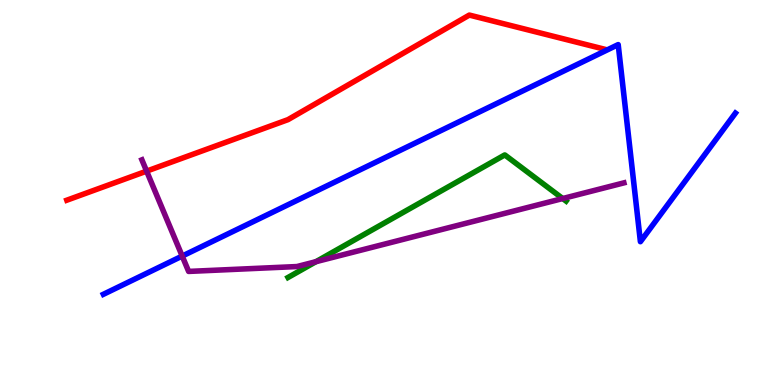[{'lines': ['blue', 'red'], 'intersections': []}, {'lines': ['green', 'red'], 'intersections': []}, {'lines': ['purple', 'red'], 'intersections': [{'x': 1.89, 'y': 5.56}]}, {'lines': ['blue', 'green'], 'intersections': []}, {'lines': ['blue', 'purple'], 'intersections': [{'x': 2.35, 'y': 3.35}]}, {'lines': ['green', 'purple'], 'intersections': [{'x': 4.08, 'y': 3.2}, {'x': 7.26, 'y': 4.84}]}]